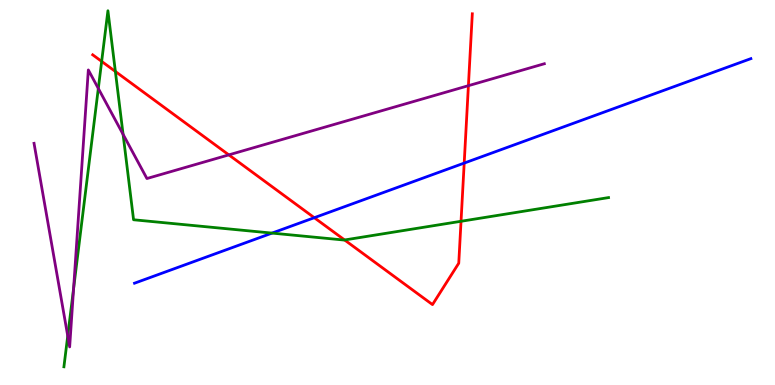[{'lines': ['blue', 'red'], 'intersections': [{'x': 4.06, 'y': 4.35}, {'x': 5.99, 'y': 5.76}]}, {'lines': ['green', 'red'], 'intersections': [{'x': 1.31, 'y': 8.41}, {'x': 1.49, 'y': 8.14}, {'x': 4.45, 'y': 3.77}, {'x': 5.95, 'y': 4.25}]}, {'lines': ['purple', 'red'], 'intersections': [{'x': 2.95, 'y': 5.98}, {'x': 6.04, 'y': 7.77}]}, {'lines': ['blue', 'green'], 'intersections': [{'x': 3.51, 'y': 3.95}]}, {'lines': ['blue', 'purple'], 'intersections': []}, {'lines': ['green', 'purple'], 'intersections': [{'x': 0.874, 'y': 1.28}, {'x': 0.95, 'y': 2.51}, {'x': 1.27, 'y': 7.7}, {'x': 1.59, 'y': 6.51}]}]